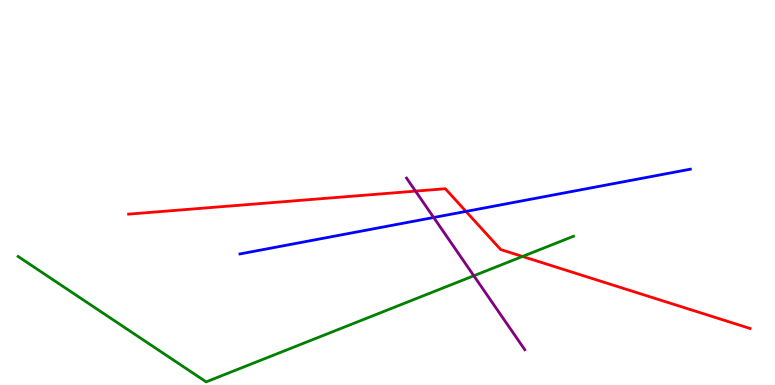[{'lines': ['blue', 'red'], 'intersections': [{'x': 6.01, 'y': 4.51}]}, {'lines': ['green', 'red'], 'intersections': [{'x': 6.74, 'y': 3.34}]}, {'lines': ['purple', 'red'], 'intersections': [{'x': 5.36, 'y': 5.04}]}, {'lines': ['blue', 'green'], 'intersections': []}, {'lines': ['blue', 'purple'], 'intersections': [{'x': 5.6, 'y': 4.35}]}, {'lines': ['green', 'purple'], 'intersections': [{'x': 6.11, 'y': 2.84}]}]